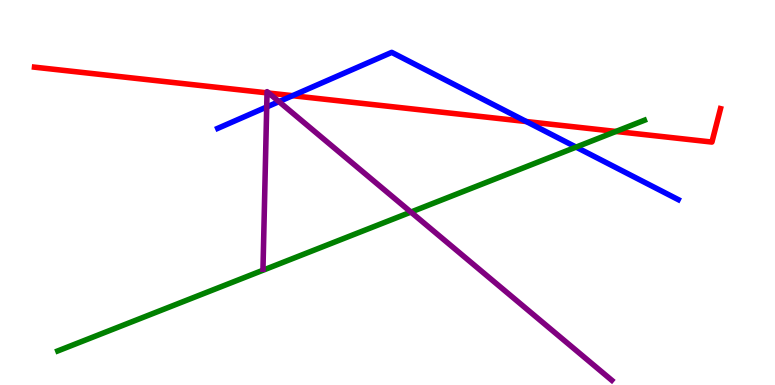[{'lines': ['blue', 'red'], 'intersections': [{'x': 3.77, 'y': 7.51}, {'x': 6.79, 'y': 6.84}]}, {'lines': ['green', 'red'], 'intersections': [{'x': 7.95, 'y': 6.59}]}, {'lines': ['purple', 'red'], 'intersections': [{'x': 3.45, 'y': 7.59}, {'x': 3.47, 'y': 7.58}]}, {'lines': ['blue', 'green'], 'intersections': [{'x': 7.43, 'y': 6.18}]}, {'lines': ['blue', 'purple'], 'intersections': [{'x': 3.44, 'y': 7.22}, {'x': 3.6, 'y': 7.36}]}, {'lines': ['green', 'purple'], 'intersections': [{'x': 5.3, 'y': 4.49}]}]